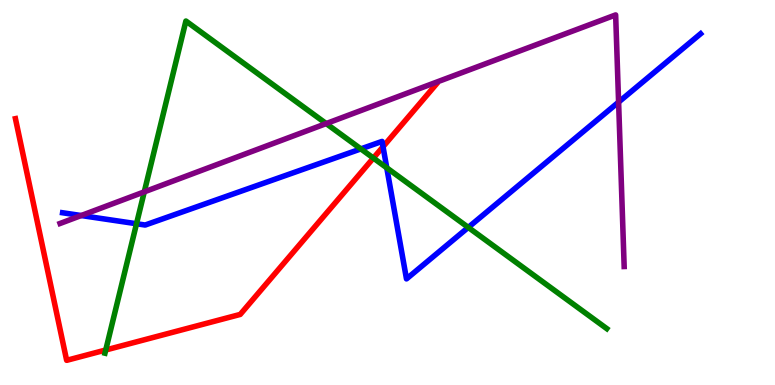[{'lines': ['blue', 'red'], 'intersections': [{'x': 4.94, 'y': 6.19}]}, {'lines': ['green', 'red'], 'intersections': [{'x': 1.36, 'y': 0.909}, {'x': 4.82, 'y': 5.89}]}, {'lines': ['purple', 'red'], 'intersections': []}, {'lines': ['blue', 'green'], 'intersections': [{'x': 1.76, 'y': 4.19}, {'x': 4.66, 'y': 6.13}, {'x': 4.99, 'y': 5.64}, {'x': 6.04, 'y': 4.09}]}, {'lines': ['blue', 'purple'], 'intersections': [{'x': 1.05, 'y': 4.4}, {'x': 7.98, 'y': 7.35}]}, {'lines': ['green', 'purple'], 'intersections': [{'x': 1.86, 'y': 5.02}, {'x': 4.21, 'y': 6.79}]}]